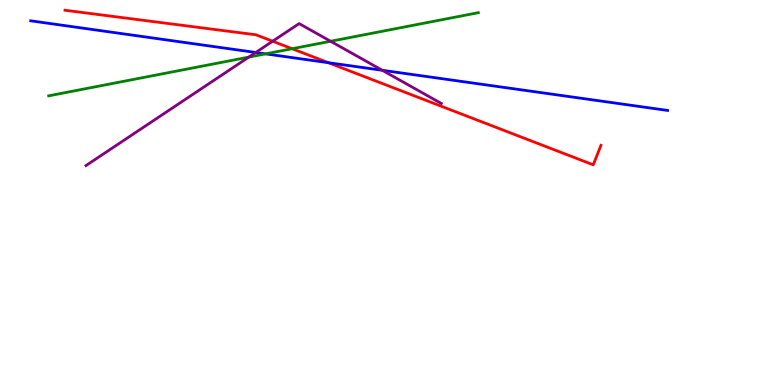[{'lines': ['blue', 'red'], 'intersections': [{'x': 4.24, 'y': 8.37}]}, {'lines': ['green', 'red'], 'intersections': [{'x': 3.77, 'y': 8.73}]}, {'lines': ['purple', 'red'], 'intersections': [{'x': 3.52, 'y': 8.93}]}, {'lines': ['blue', 'green'], 'intersections': [{'x': 3.43, 'y': 8.6}]}, {'lines': ['blue', 'purple'], 'intersections': [{'x': 3.3, 'y': 8.64}, {'x': 4.93, 'y': 8.17}]}, {'lines': ['green', 'purple'], 'intersections': [{'x': 3.21, 'y': 8.52}, {'x': 4.27, 'y': 8.93}]}]